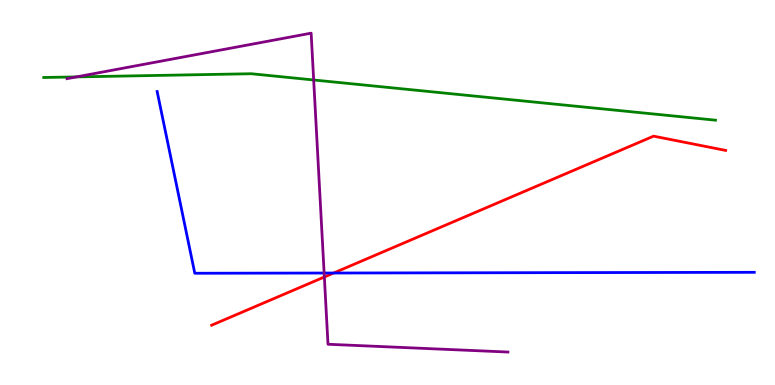[{'lines': ['blue', 'red'], 'intersections': [{'x': 4.3, 'y': 2.91}]}, {'lines': ['green', 'red'], 'intersections': []}, {'lines': ['purple', 'red'], 'intersections': [{'x': 4.19, 'y': 2.81}]}, {'lines': ['blue', 'green'], 'intersections': []}, {'lines': ['blue', 'purple'], 'intersections': [{'x': 4.18, 'y': 2.91}]}, {'lines': ['green', 'purple'], 'intersections': [{'x': 0.986, 'y': 8.0}, {'x': 4.05, 'y': 7.92}]}]